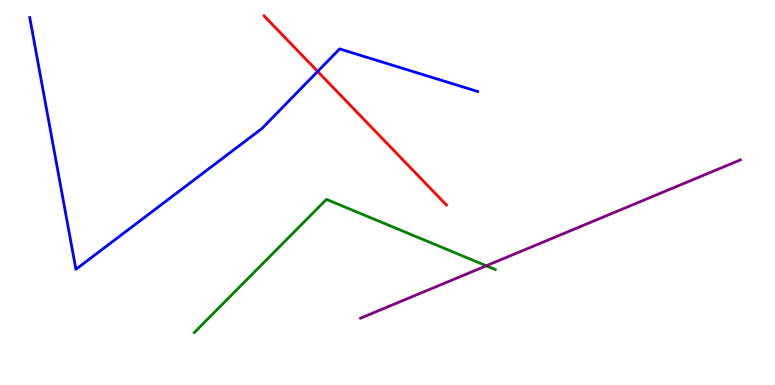[{'lines': ['blue', 'red'], 'intersections': [{'x': 4.1, 'y': 8.14}]}, {'lines': ['green', 'red'], 'intersections': []}, {'lines': ['purple', 'red'], 'intersections': []}, {'lines': ['blue', 'green'], 'intersections': []}, {'lines': ['blue', 'purple'], 'intersections': []}, {'lines': ['green', 'purple'], 'intersections': [{'x': 6.27, 'y': 3.1}]}]